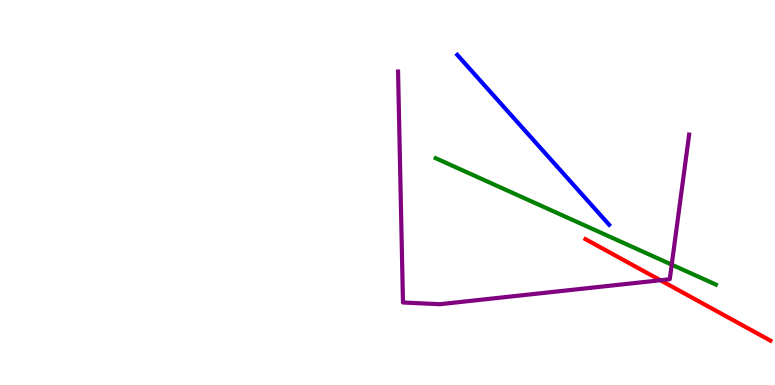[{'lines': ['blue', 'red'], 'intersections': []}, {'lines': ['green', 'red'], 'intersections': []}, {'lines': ['purple', 'red'], 'intersections': [{'x': 8.52, 'y': 2.72}]}, {'lines': ['blue', 'green'], 'intersections': []}, {'lines': ['blue', 'purple'], 'intersections': []}, {'lines': ['green', 'purple'], 'intersections': [{'x': 8.67, 'y': 3.13}]}]